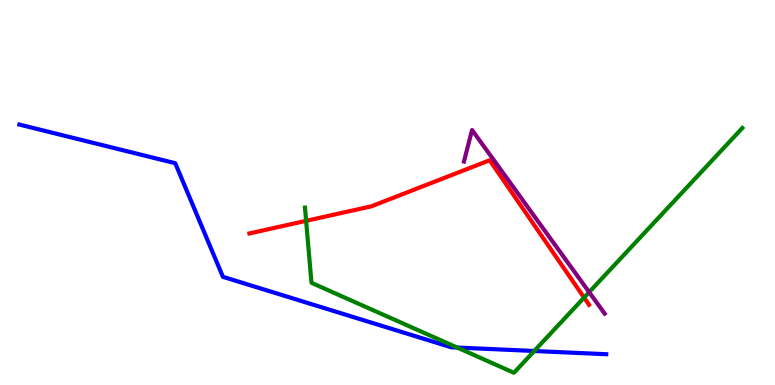[{'lines': ['blue', 'red'], 'intersections': []}, {'lines': ['green', 'red'], 'intersections': [{'x': 3.95, 'y': 4.26}, {'x': 7.54, 'y': 2.27}]}, {'lines': ['purple', 'red'], 'intersections': []}, {'lines': ['blue', 'green'], 'intersections': [{'x': 5.9, 'y': 0.973}, {'x': 6.89, 'y': 0.883}]}, {'lines': ['blue', 'purple'], 'intersections': []}, {'lines': ['green', 'purple'], 'intersections': [{'x': 7.6, 'y': 2.41}]}]